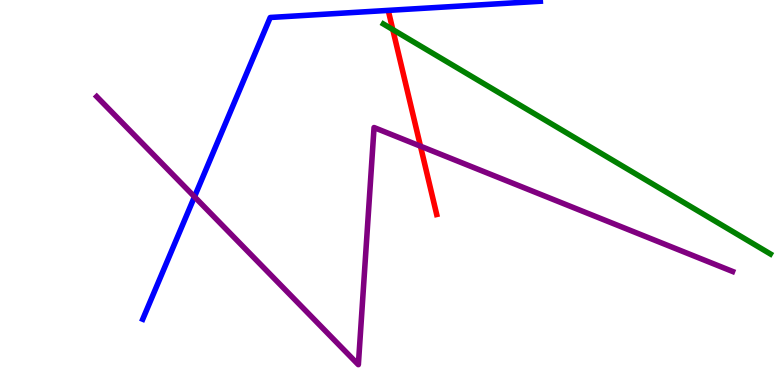[{'lines': ['blue', 'red'], 'intersections': []}, {'lines': ['green', 'red'], 'intersections': [{'x': 5.07, 'y': 9.23}]}, {'lines': ['purple', 'red'], 'intersections': [{'x': 5.43, 'y': 6.2}]}, {'lines': ['blue', 'green'], 'intersections': []}, {'lines': ['blue', 'purple'], 'intersections': [{'x': 2.51, 'y': 4.89}]}, {'lines': ['green', 'purple'], 'intersections': []}]